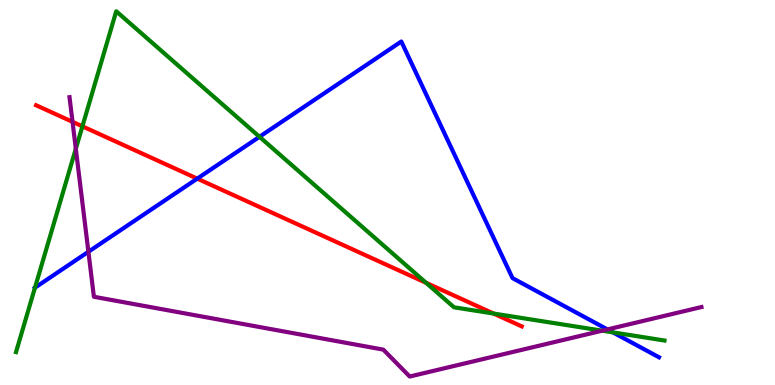[{'lines': ['blue', 'red'], 'intersections': [{'x': 2.55, 'y': 5.36}]}, {'lines': ['green', 'red'], 'intersections': [{'x': 1.06, 'y': 6.72}, {'x': 5.5, 'y': 2.65}, {'x': 6.37, 'y': 1.86}]}, {'lines': ['purple', 'red'], 'intersections': [{'x': 0.936, 'y': 6.84}]}, {'lines': ['blue', 'green'], 'intersections': [{'x': 0.451, 'y': 2.53}, {'x': 3.35, 'y': 6.45}, {'x': 7.91, 'y': 1.37}]}, {'lines': ['blue', 'purple'], 'intersections': [{'x': 1.14, 'y': 3.46}, {'x': 7.84, 'y': 1.44}]}, {'lines': ['green', 'purple'], 'intersections': [{'x': 0.978, 'y': 6.14}, {'x': 7.77, 'y': 1.41}]}]